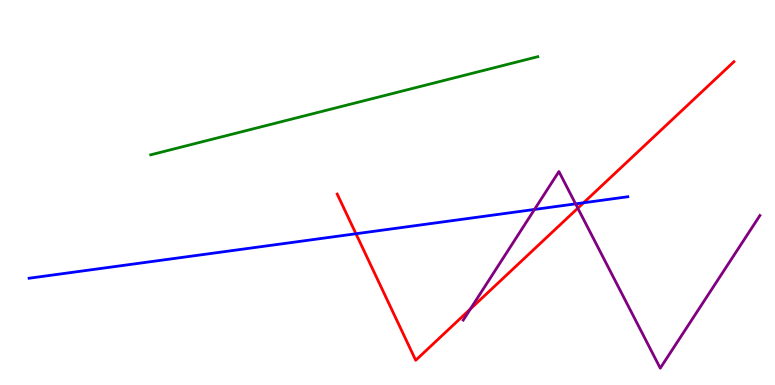[{'lines': ['blue', 'red'], 'intersections': [{'x': 4.59, 'y': 3.93}, {'x': 7.53, 'y': 4.73}]}, {'lines': ['green', 'red'], 'intersections': []}, {'lines': ['purple', 'red'], 'intersections': [{'x': 6.07, 'y': 1.97}, {'x': 7.46, 'y': 4.59}]}, {'lines': ['blue', 'green'], 'intersections': []}, {'lines': ['blue', 'purple'], 'intersections': [{'x': 6.9, 'y': 4.56}, {'x': 7.43, 'y': 4.7}]}, {'lines': ['green', 'purple'], 'intersections': []}]